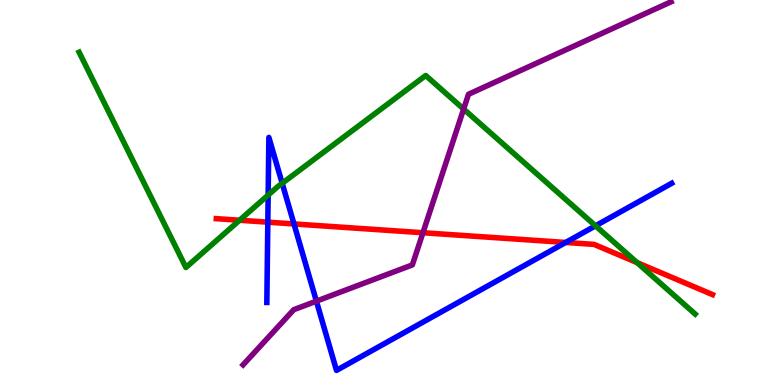[{'lines': ['blue', 'red'], 'intersections': [{'x': 3.46, 'y': 4.23}, {'x': 3.79, 'y': 4.18}, {'x': 7.3, 'y': 3.7}]}, {'lines': ['green', 'red'], 'intersections': [{'x': 3.09, 'y': 4.28}, {'x': 8.22, 'y': 3.18}]}, {'lines': ['purple', 'red'], 'intersections': [{'x': 5.46, 'y': 3.95}]}, {'lines': ['blue', 'green'], 'intersections': [{'x': 3.46, 'y': 4.93}, {'x': 3.64, 'y': 5.24}, {'x': 7.68, 'y': 4.13}]}, {'lines': ['blue', 'purple'], 'intersections': [{'x': 4.08, 'y': 2.18}]}, {'lines': ['green', 'purple'], 'intersections': [{'x': 5.98, 'y': 7.17}]}]